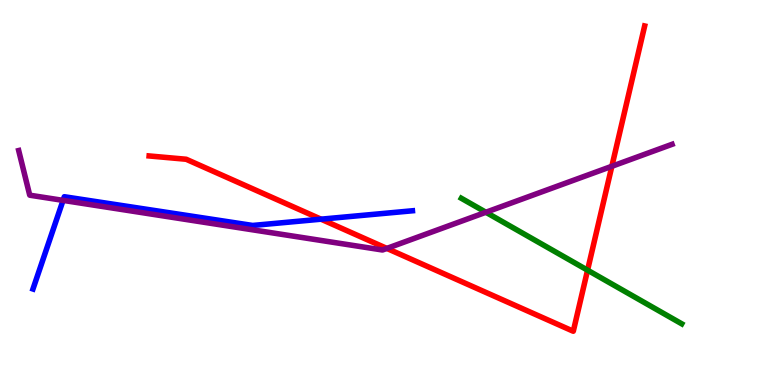[{'lines': ['blue', 'red'], 'intersections': [{'x': 4.14, 'y': 4.31}]}, {'lines': ['green', 'red'], 'intersections': [{'x': 7.58, 'y': 2.98}]}, {'lines': ['purple', 'red'], 'intersections': [{'x': 4.99, 'y': 3.55}, {'x': 7.89, 'y': 5.68}]}, {'lines': ['blue', 'green'], 'intersections': []}, {'lines': ['blue', 'purple'], 'intersections': [{'x': 0.814, 'y': 4.8}]}, {'lines': ['green', 'purple'], 'intersections': [{'x': 6.27, 'y': 4.49}]}]